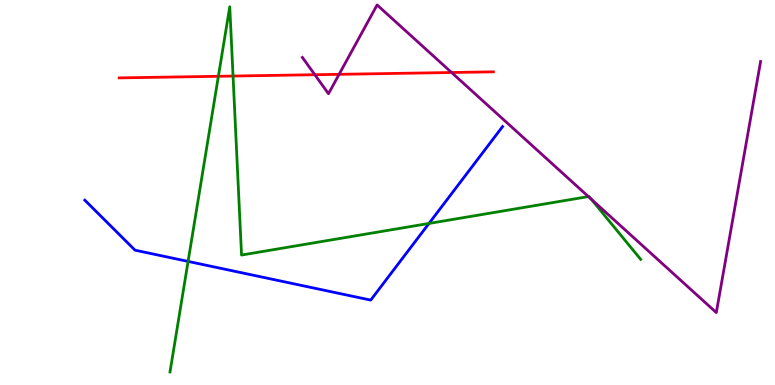[{'lines': ['blue', 'red'], 'intersections': []}, {'lines': ['green', 'red'], 'intersections': [{'x': 2.82, 'y': 8.02}, {'x': 3.01, 'y': 8.02}]}, {'lines': ['purple', 'red'], 'intersections': [{'x': 4.06, 'y': 8.06}, {'x': 4.38, 'y': 8.07}, {'x': 5.83, 'y': 8.12}]}, {'lines': ['blue', 'green'], 'intersections': [{'x': 2.43, 'y': 3.21}, {'x': 5.54, 'y': 4.2}]}, {'lines': ['blue', 'purple'], 'intersections': []}, {'lines': ['green', 'purple'], 'intersections': [{'x': 7.59, 'y': 4.89}, {'x': 7.63, 'y': 4.83}]}]